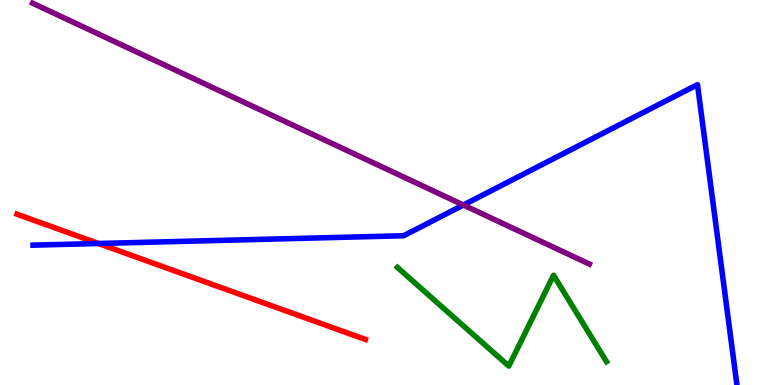[{'lines': ['blue', 'red'], 'intersections': [{'x': 1.27, 'y': 3.68}]}, {'lines': ['green', 'red'], 'intersections': []}, {'lines': ['purple', 'red'], 'intersections': []}, {'lines': ['blue', 'green'], 'intersections': []}, {'lines': ['blue', 'purple'], 'intersections': [{'x': 5.98, 'y': 4.67}]}, {'lines': ['green', 'purple'], 'intersections': []}]